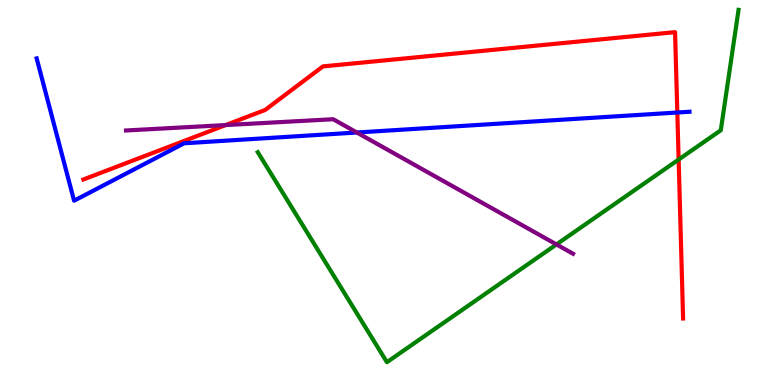[{'lines': ['blue', 'red'], 'intersections': [{'x': 8.74, 'y': 7.08}]}, {'lines': ['green', 'red'], 'intersections': [{'x': 8.76, 'y': 5.86}]}, {'lines': ['purple', 'red'], 'intersections': [{'x': 2.91, 'y': 6.75}]}, {'lines': ['blue', 'green'], 'intersections': []}, {'lines': ['blue', 'purple'], 'intersections': [{'x': 4.6, 'y': 6.56}]}, {'lines': ['green', 'purple'], 'intersections': [{'x': 7.18, 'y': 3.65}]}]